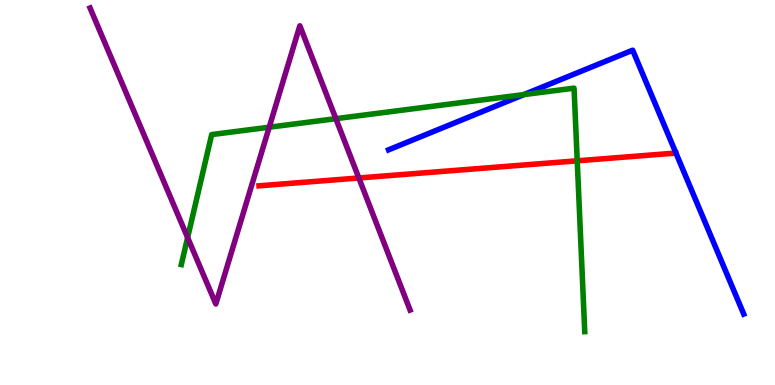[{'lines': ['blue', 'red'], 'intersections': []}, {'lines': ['green', 'red'], 'intersections': [{'x': 7.45, 'y': 5.82}]}, {'lines': ['purple', 'red'], 'intersections': [{'x': 4.63, 'y': 5.38}]}, {'lines': ['blue', 'green'], 'intersections': [{'x': 6.76, 'y': 7.54}]}, {'lines': ['blue', 'purple'], 'intersections': []}, {'lines': ['green', 'purple'], 'intersections': [{'x': 2.42, 'y': 3.83}, {'x': 3.47, 'y': 6.7}, {'x': 4.33, 'y': 6.92}]}]